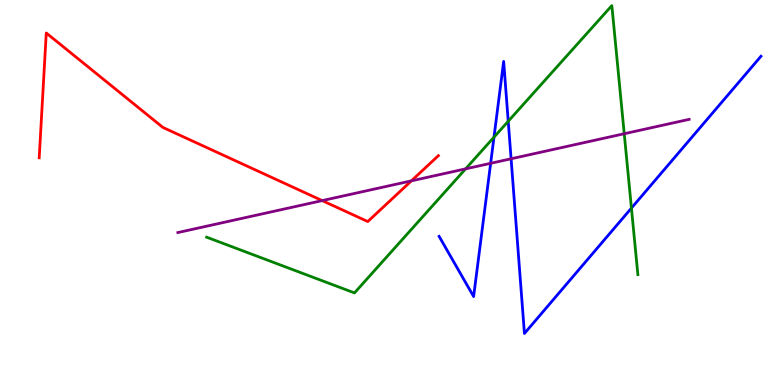[{'lines': ['blue', 'red'], 'intersections': []}, {'lines': ['green', 'red'], 'intersections': []}, {'lines': ['purple', 'red'], 'intersections': [{'x': 4.16, 'y': 4.79}, {'x': 5.31, 'y': 5.3}]}, {'lines': ['blue', 'green'], 'intersections': [{'x': 6.37, 'y': 6.44}, {'x': 6.56, 'y': 6.85}, {'x': 8.15, 'y': 4.6}]}, {'lines': ['blue', 'purple'], 'intersections': [{'x': 6.33, 'y': 5.76}, {'x': 6.59, 'y': 5.88}]}, {'lines': ['green', 'purple'], 'intersections': [{'x': 6.01, 'y': 5.61}, {'x': 8.05, 'y': 6.53}]}]